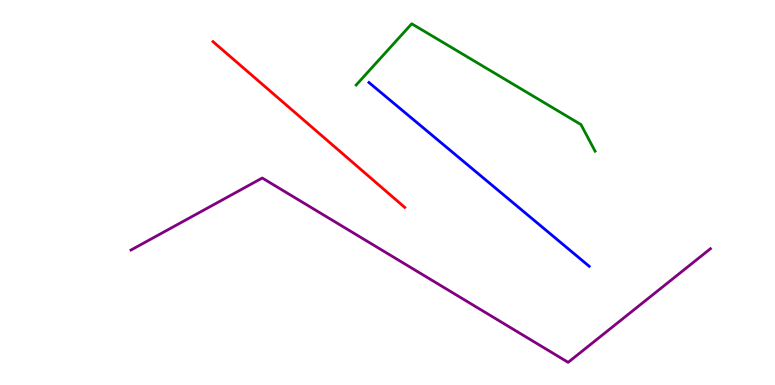[{'lines': ['blue', 'red'], 'intersections': []}, {'lines': ['green', 'red'], 'intersections': []}, {'lines': ['purple', 'red'], 'intersections': []}, {'lines': ['blue', 'green'], 'intersections': []}, {'lines': ['blue', 'purple'], 'intersections': []}, {'lines': ['green', 'purple'], 'intersections': []}]